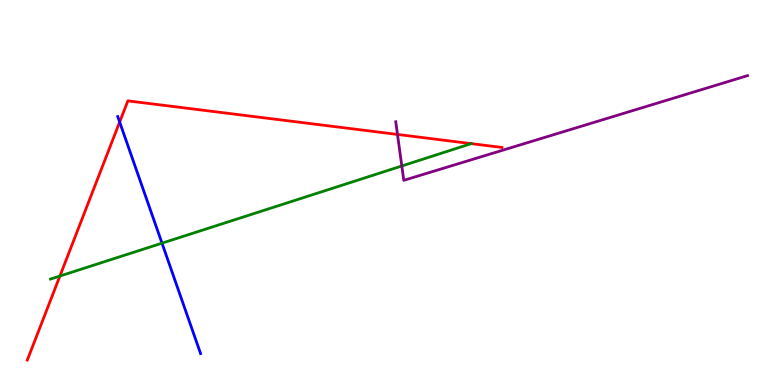[{'lines': ['blue', 'red'], 'intersections': [{'x': 1.54, 'y': 6.83}]}, {'lines': ['green', 'red'], 'intersections': [{'x': 0.773, 'y': 2.83}, {'x': 6.08, 'y': 6.27}]}, {'lines': ['purple', 'red'], 'intersections': [{'x': 5.13, 'y': 6.51}]}, {'lines': ['blue', 'green'], 'intersections': [{'x': 2.09, 'y': 3.68}]}, {'lines': ['blue', 'purple'], 'intersections': []}, {'lines': ['green', 'purple'], 'intersections': [{'x': 5.18, 'y': 5.69}]}]